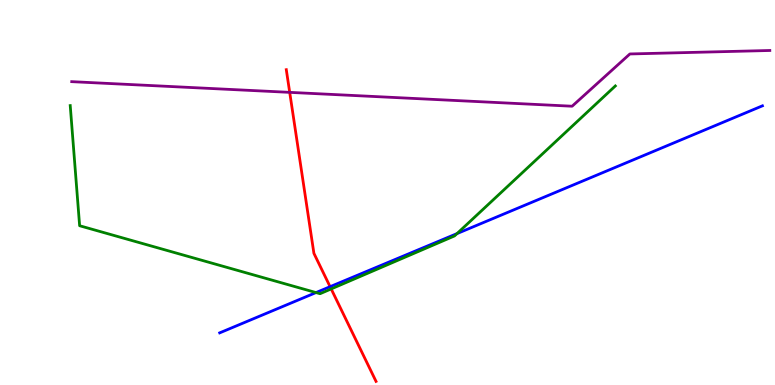[{'lines': ['blue', 'red'], 'intersections': [{'x': 4.26, 'y': 2.55}]}, {'lines': ['green', 'red'], 'intersections': [{'x': 4.27, 'y': 2.5}]}, {'lines': ['purple', 'red'], 'intersections': [{'x': 3.74, 'y': 7.6}]}, {'lines': ['blue', 'green'], 'intersections': [{'x': 4.08, 'y': 2.4}, {'x': 5.9, 'y': 3.93}]}, {'lines': ['blue', 'purple'], 'intersections': []}, {'lines': ['green', 'purple'], 'intersections': []}]